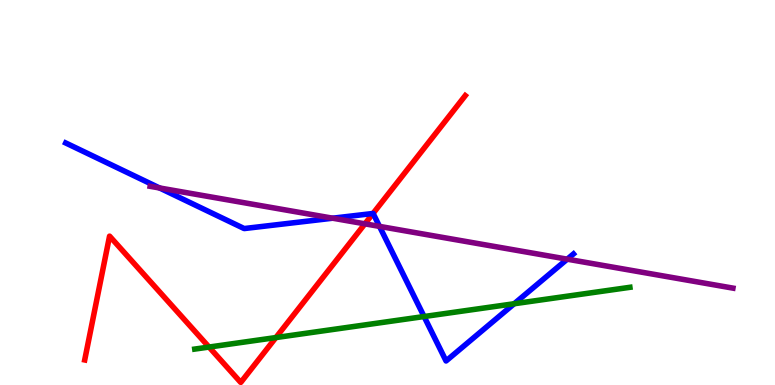[{'lines': ['blue', 'red'], 'intersections': [{'x': 4.81, 'y': 4.46}]}, {'lines': ['green', 'red'], 'intersections': [{'x': 2.7, 'y': 0.986}, {'x': 3.56, 'y': 1.23}]}, {'lines': ['purple', 'red'], 'intersections': [{'x': 4.71, 'y': 4.19}]}, {'lines': ['blue', 'green'], 'intersections': [{'x': 5.47, 'y': 1.78}, {'x': 6.63, 'y': 2.11}]}, {'lines': ['blue', 'purple'], 'intersections': [{'x': 2.06, 'y': 5.12}, {'x': 4.29, 'y': 4.33}, {'x': 4.9, 'y': 4.12}, {'x': 7.32, 'y': 3.27}]}, {'lines': ['green', 'purple'], 'intersections': []}]